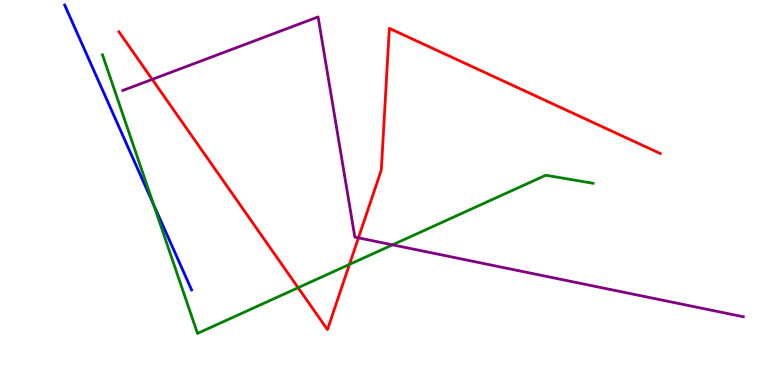[{'lines': ['blue', 'red'], 'intersections': []}, {'lines': ['green', 'red'], 'intersections': [{'x': 3.85, 'y': 2.53}, {'x': 4.51, 'y': 3.13}]}, {'lines': ['purple', 'red'], 'intersections': [{'x': 1.96, 'y': 7.94}, {'x': 4.62, 'y': 3.82}]}, {'lines': ['blue', 'green'], 'intersections': [{'x': 1.98, 'y': 4.69}]}, {'lines': ['blue', 'purple'], 'intersections': []}, {'lines': ['green', 'purple'], 'intersections': [{'x': 5.06, 'y': 3.64}]}]